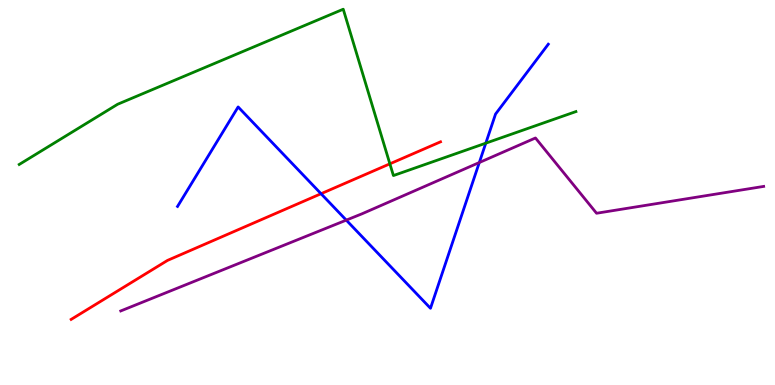[{'lines': ['blue', 'red'], 'intersections': [{'x': 4.14, 'y': 4.97}]}, {'lines': ['green', 'red'], 'intersections': [{'x': 5.03, 'y': 5.74}]}, {'lines': ['purple', 'red'], 'intersections': []}, {'lines': ['blue', 'green'], 'intersections': [{'x': 6.27, 'y': 6.28}]}, {'lines': ['blue', 'purple'], 'intersections': [{'x': 4.47, 'y': 4.28}, {'x': 6.18, 'y': 5.78}]}, {'lines': ['green', 'purple'], 'intersections': []}]